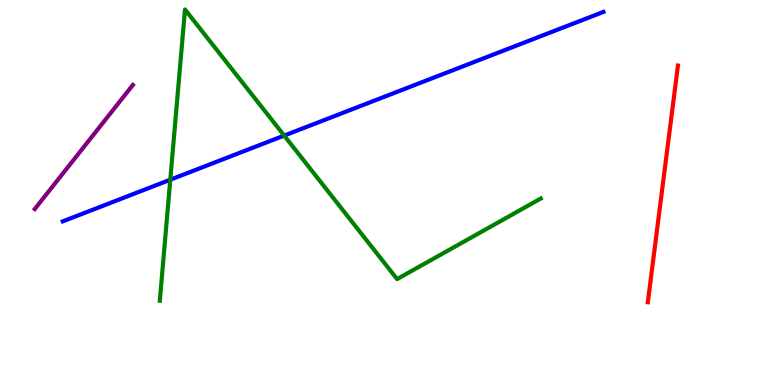[{'lines': ['blue', 'red'], 'intersections': []}, {'lines': ['green', 'red'], 'intersections': []}, {'lines': ['purple', 'red'], 'intersections': []}, {'lines': ['blue', 'green'], 'intersections': [{'x': 2.2, 'y': 5.33}, {'x': 3.67, 'y': 6.48}]}, {'lines': ['blue', 'purple'], 'intersections': []}, {'lines': ['green', 'purple'], 'intersections': []}]